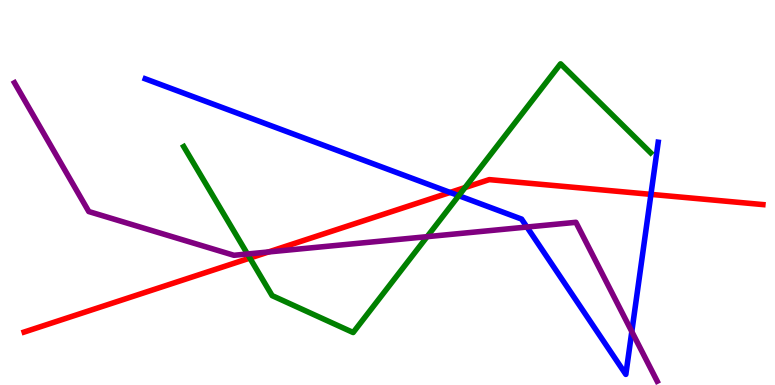[{'lines': ['blue', 'red'], 'intersections': [{'x': 5.81, 'y': 5.0}, {'x': 8.4, 'y': 4.95}]}, {'lines': ['green', 'red'], 'intersections': [{'x': 3.22, 'y': 3.3}, {'x': 6.0, 'y': 5.13}]}, {'lines': ['purple', 'red'], 'intersections': [{'x': 3.46, 'y': 3.46}]}, {'lines': ['blue', 'green'], 'intersections': [{'x': 5.92, 'y': 4.92}]}, {'lines': ['blue', 'purple'], 'intersections': [{'x': 6.8, 'y': 4.1}, {'x': 8.15, 'y': 1.39}]}, {'lines': ['green', 'purple'], 'intersections': [{'x': 3.19, 'y': 3.4}, {'x': 5.51, 'y': 3.85}]}]